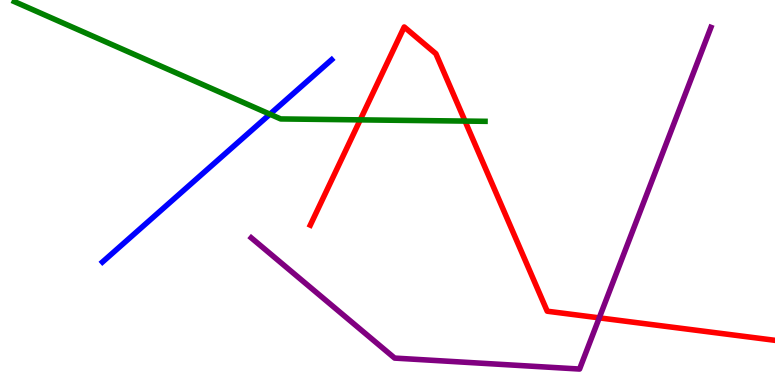[{'lines': ['blue', 'red'], 'intersections': []}, {'lines': ['green', 'red'], 'intersections': [{'x': 4.65, 'y': 6.89}, {'x': 6.0, 'y': 6.85}]}, {'lines': ['purple', 'red'], 'intersections': [{'x': 7.73, 'y': 1.74}]}, {'lines': ['blue', 'green'], 'intersections': [{'x': 3.48, 'y': 7.03}]}, {'lines': ['blue', 'purple'], 'intersections': []}, {'lines': ['green', 'purple'], 'intersections': []}]